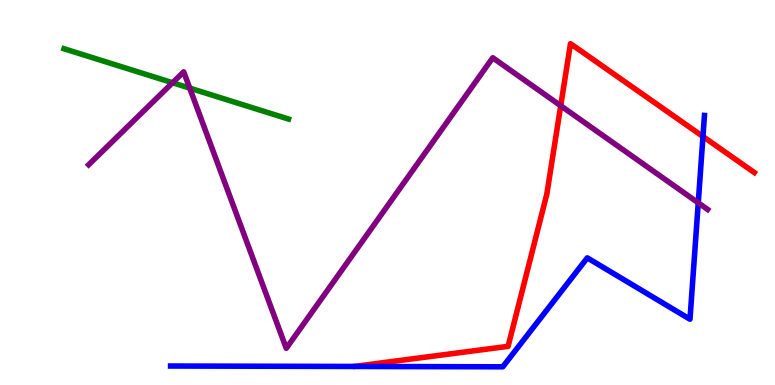[{'lines': ['blue', 'red'], 'intersections': [{'x': 9.07, 'y': 6.45}]}, {'lines': ['green', 'red'], 'intersections': []}, {'lines': ['purple', 'red'], 'intersections': [{'x': 7.24, 'y': 7.25}]}, {'lines': ['blue', 'green'], 'intersections': []}, {'lines': ['blue', 'purple'], 'intersections': [{'x': 9.01, 'y': 4.73}]}, {'lines': ['green', 'purple'], 'intersections': [{'x': 2.23, 'y': 7.85}, {'x': 2.45, 'y': 7.71}]}]